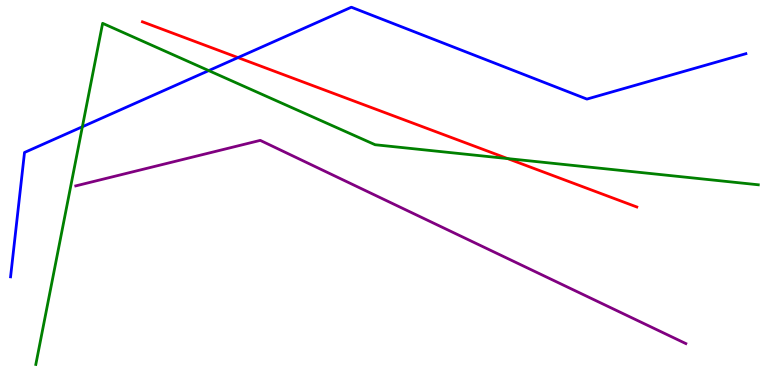[{'lines': ['blue', 'red'], 'intersections': [{'x': 3.07, 'y': 8.5}]}, {'lines': ['green', 'red'], 'intersections': [{'x': 6.55, 'y': 5.88}]}, {'lines': ['purple', 'red'], 'intersections': []}, {'lines': ['blue', 'green'], 'intersections': [{'x': 1.06, 'y': 6.71}, {'x': 2.69, 'y': 8.17}]}, {'lines': ['blue', 'purple'], 'intersections': []}, {'lines': ['green', 'purple'], 'intersections': []}]